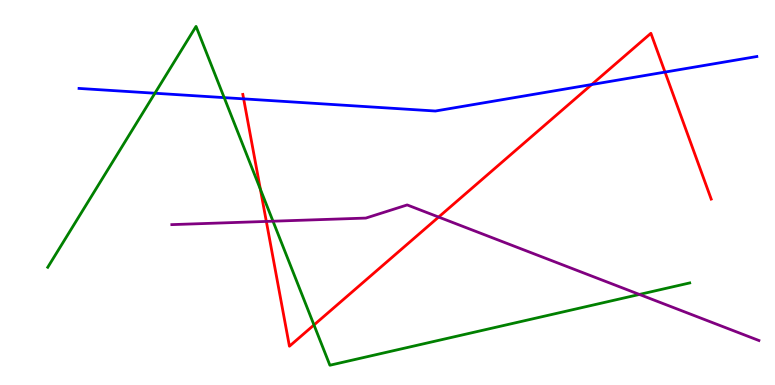[{'lines': ['blue', 'red'], 'intersections': [{'x': 3.14, 'y': 7.43}, {'x': 7.64, 'y': 7.8}, {'x': 8.58, 'y': 8.13}]}, {'lines': ['green', 'red'], 'intersections': [{'x': 3.36, 'y': 5.08}, {'x': 4.05, 'y': 1.56}]}, {'lines': ['purple', 'red'], 'intersections': [{'x': 3.44, 'y': 4.25}, {'x': 5.66, 'y': 4.36}]}, {'lines': ['blue', 'green'], 'intersections': [{'x': 2.0, 'y': 7.58}, {'x': 2.89, 'y': 7.46}]}, {'lines': ['blue', 'purple'], 'intersections': []}, {'lines': ['green', 'purple'], 'intersections': [{'x': 3.52, 'y': 4.25}, {'x': 8.25, 'y': 2.35}]}]